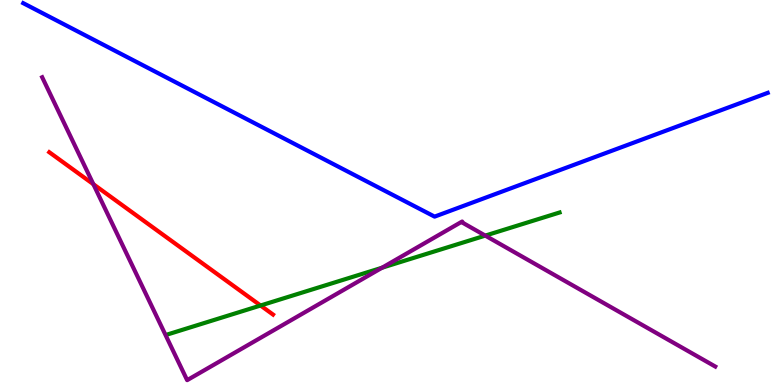[{'lines': ['blue', 'red'], 'intersections': []}, {'lines': ['green', 'red'], 'intersections': [{'x': 3.36, 'y': 2.06}]}, {'lines': ['purple', 'red'], 'intersections': [{'x': 1.2, 'y': 5.22}]}, {'lines': ['blue', 'green'], 'intersections': []}, {'lines': ['blue', 'purple'], 'intersections': []}, {'lines': ['green', 'purple'], 'intersections': [{'x': 4.93, 'y': 3.05}, {'x': 6.26, 'y': 3.88}]}]